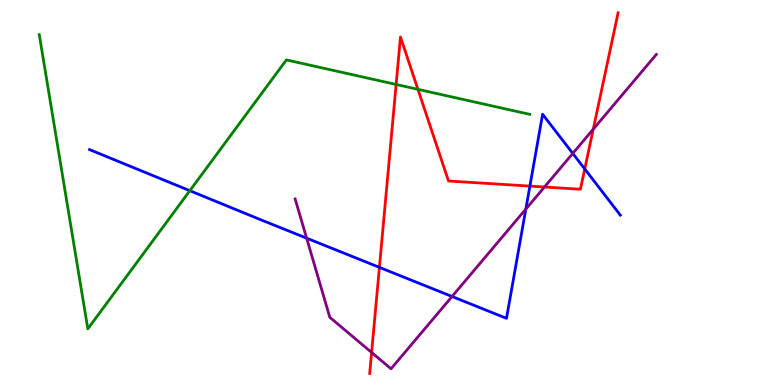[{'lines': ['blue', 'red'], 'intersections': [{'x': 4.9, 'y': 3.06}, {'x': 6.84, 'y': 5.17}, {'x': 7.55, 'y': 5.61}]}, {'lines': ['green', 'red'], 'intersections': [{'x': 5.11, 'y': 7.81}, {'x': 5.39, 'y': 7.68}]}, {'lines': ['purple', 'red'], 'intersections': [{'x': 4.8, 'y': 0.845}, {'x': 7.03, 'y': 5.14}, {'x': 7.65, 'y': 6.64}]}, {'lines': ['blue', 'green'], 'intersections': [{'x': 2.45, 'y': 5.05}]}, {'lines': ['blue', 'purple'], 'intersections': [{'x': 3.96, 'y': 3.81}, {'x': 5.83, 'y': 2.3}, {'x': 6.78, 'y': 4.57}, {'x': 7.39, 'y': 6.01}]}, {'lines': ['green', 'purple'], 'intersections': []}]